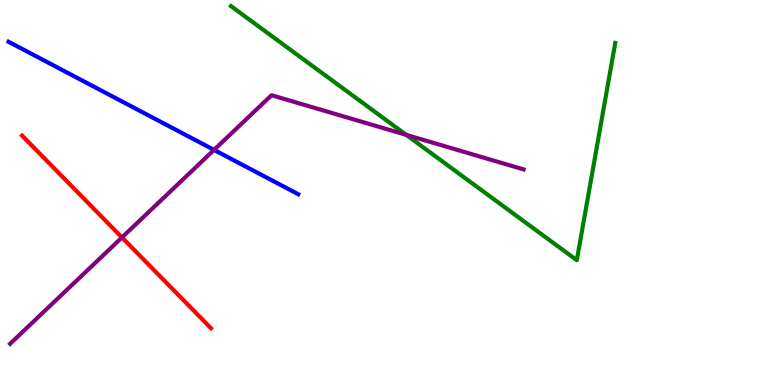[{'lines': ['blue', 'red'], 'intersections': []}, {'lines': ['green', 'red'], 'intersections': []}, {'lines': ['purple', 'red'], 'intersections': [{'x': 1.57, 'y': 3.83}]}, {'lines': ['blue', 'green'], 'intersections': []}, {'lines': ['blue', 'purple'], 'intersections': [{'x': 2.76, 'y': 6.11}]}, {'lines': ['green', 'purple'], 'intersections': [{'x': 5.24, 'y': 6.5}]}]